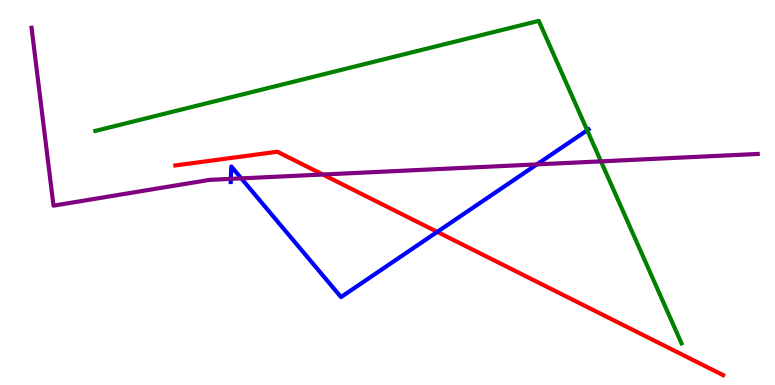[{'lines': ['blue', 'red'], 'intersections': [{'x': 5.64, 'y': 3.98}]}, {'lines': ['green', 'red'], 'intersections': []}, {'lines': ['purple', 'red'], 'intersections': [{'x': 4.17, 'y': 5.47}]}, {'lines': ['blue', 'green'], 'intersections': [{'x': 7.58, 'y': 6.62}]}, {'lines': ['blue', 'purple'], 'intersections': [{'x': 2.98, 'y': 5.35}, {'x': 3.11, 'y': 5.37}, {'x': 6.93, 'y': 5.73}]}, {'lines': ['green', 'purple'], 'intersections': [{'x': 7.75, 'y': 5.81}]}]